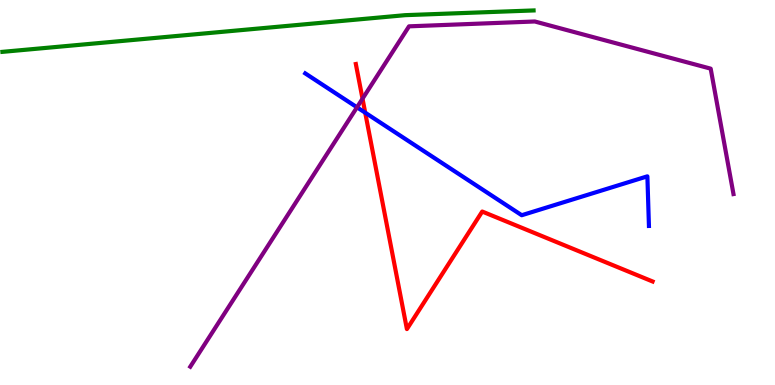[{'lines': ['blue', 'red'], 'intersections': [{'x': 4.71, 'y': 7.07}]}, {'lines': ['green', 'red'], 'intersections': []}, {'lines': ['purple', 'red'], 'intersections': [{'x': 4.68, 'y': 7.44}]}, {'lines': ['blue', 'green'], 'intersections': []}, {'lines': ['blue', 'purple'], 'intersections': [{'x': 4.61, 'y': 7.21}]}, {'lines': ['green', 'purple'], 'intersections': []}]